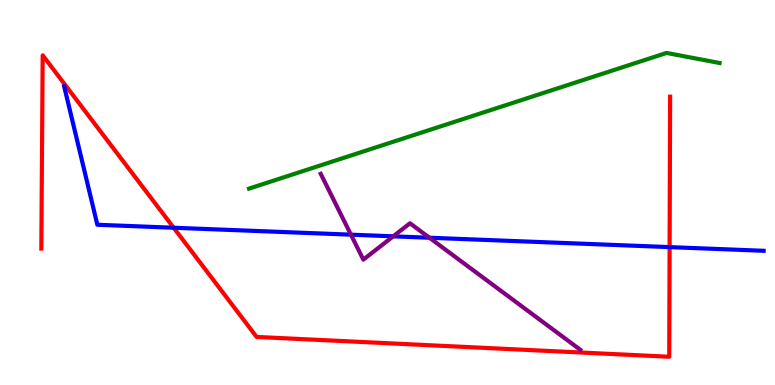[{'lines': ['blue', 'red'], 'intersections': [{'x': 2.24, 'y': 4.08}, {'x': 8.64, 'y': 3.58}]}, {'lines': ['green', 'red'], 'intersections': []}, {'lines': ['purple', 'red'], 'intersections': []}, {'lines': ['blue', 'green'], 'intersections': []}, {'lines': ['blue', 'purple'], 'intersections': [{'x': 4.53, 'y': 3.9}, {'x': 5.07, 'y': 3.86}, {'x': 5.54, 'y': 3.83}]}, {'lines': ['green', 'purple'], 'intersections': []}]